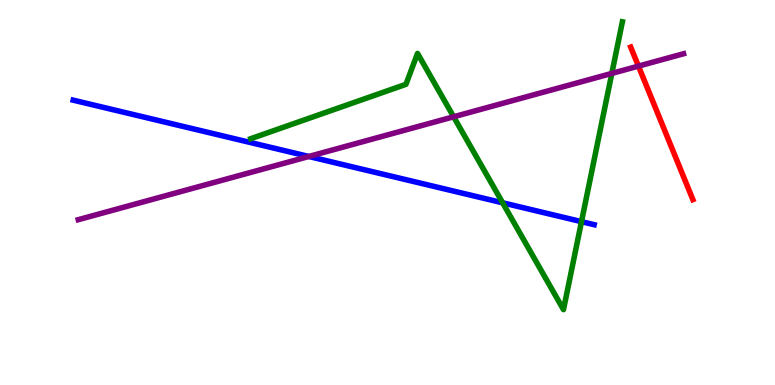[{'lines': ['blue', 'red'], 'intersections': []}, {'lines': ['green', 'red'], 'intersections': []}, {'lines': ['purple', 'red'], 'intersections': [{'x': 8.24, 'y': 8.28}]}, {'lines': ['blue', 'green'], 'intersections': [{'x': 6.49, 'y': 4.73}, {'x': 7.5, 'y': 4.24}]}, {'lines': ['blue', 'purple'], 'intersections': [{'x': 3.98, 'y': 5.94}]}, {'lines': ['green', 'purple'], 'intersections': [{'x': 5.85, 'y': 6.97}, {'x': 7.89, 'y': 8.09}]}]